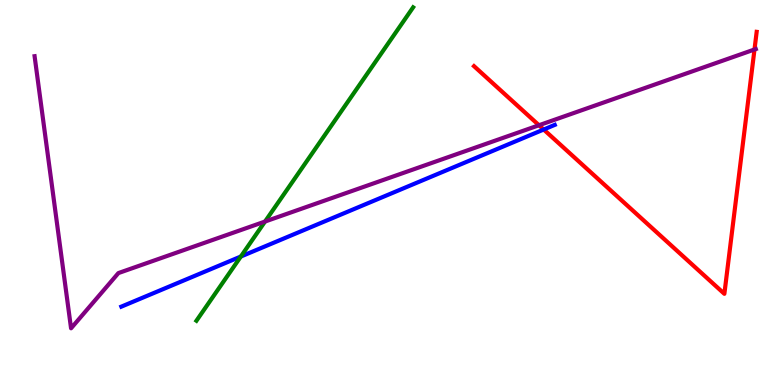[{'lines': ['blue', 'red'], 'intersections': [{'x': 7.02, 'y': 6.64}]}, {'lines': ['green', 'red'], 'intersections': []}, {'lines': ['purple', 'red'], 'intersections': [{'x': 6.95, 'y': 6.75}, {'x': 9.74, 'y': 8.71}]}, {'lines': ['blue', 'green'], 'intersections': [{'x': 3.11, 'y': 3.34}]}, {'lines': ['blue', 'purple'], 'intersections': []}, {'lines': ['green', 'purple'], 'intersections': [{'x': 3.42, 'y': 4.25}]}]